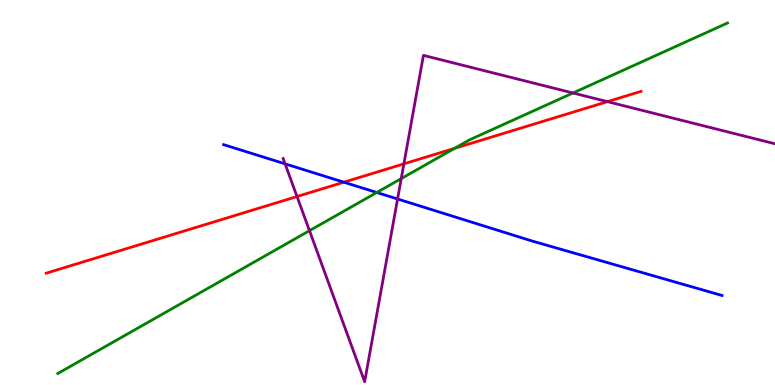[{'lines': ['blue', 'red'], 'intersections': [{'x': 4.44, 'y': 5.27}]}, {'lines': ['green', 'red'], 'intersections': [{'x': 5.86, 'y': 6.15}]}, {'lines': ['purple', 'red'], 'intersections': [{'x': 3.83, 'y': 4.9}, {'x': 5.21, 'y': 5.74}, {'x': 7.84, 'y': 7.36}]}, {'lines': ['blue', 'green'], 'intersections': [{'x': 4.86, 'y': 5.0}]}, {'lines': ['blue', 'purple'], 'intersections': [{'x': 3.68, 'y': 5.74}, {'x': 5.13, 'y': 4.83}]}, {'lines': ['green', 'purple'], 'intersections': [{'x': 3.99, 'y': 4.01}, {'x': 5.18, 'y': 5.36}, {'x': 7.39, 'y': 7.58}]}]